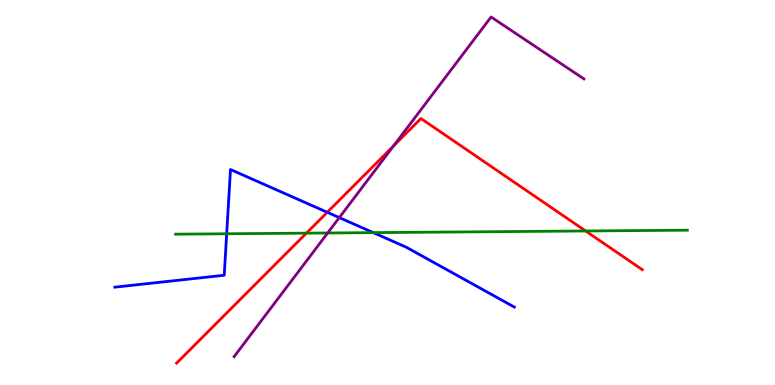[{'lines': ['blue', 'red'], 'intersections': [{'x': 4.22, 'y': 4.49}]}, {'lines': ['green', 'red'], 'intersections': [{'x': 3.95, 'y': 3.94}, {'x': 7.56, 'y': 4.0}]}, {'lines': ['purple', 'red'], 'intersections': [{'x': 5.08, 'y': 6.21}]}, {'lines': ['blue', 'green'], 'intersections': [{'x': 2.92, 'y': 3.93}, {'x': 4.82, 'y': 3.96}]}, {'lines': ['blue', 'purple'], 'intersections': [{'x': 4.38, 'y': 4.35}]}, {'lines': ['green', 'purple'], 'intersections': [{'x': 4.23, 'y': 3.95}]}]